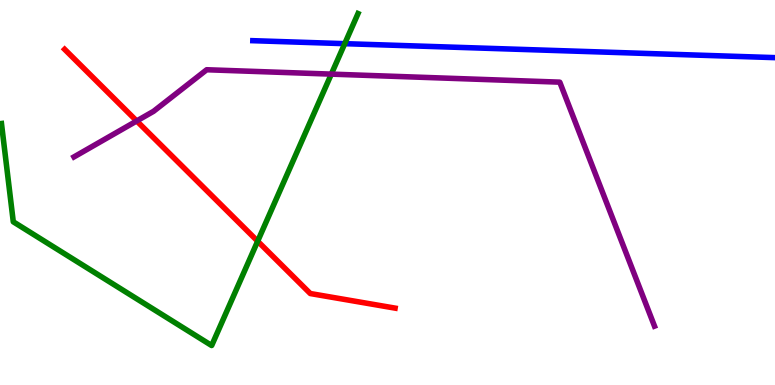[{'lines': ['blue', 'red'], 'intersections': []}, {'lines': ['green', 'red'], 'intersections': [{'x': 3.32, 'y': 3.74}]}, {'lines': ['purple', 'red'], 'intersections': [{'x': 1.76, 'y': 6.86}]}, {'lines': ['blue', 'green'], 'intersections': [{'x': 4.45, 'y': 8.87}]}, {'lines': ['blue', 'purple'], 'intersections': []}, {'lines': ['green', 'purple'], 'intersections': [{'x': 4.28, 'y': 8.07}]}]